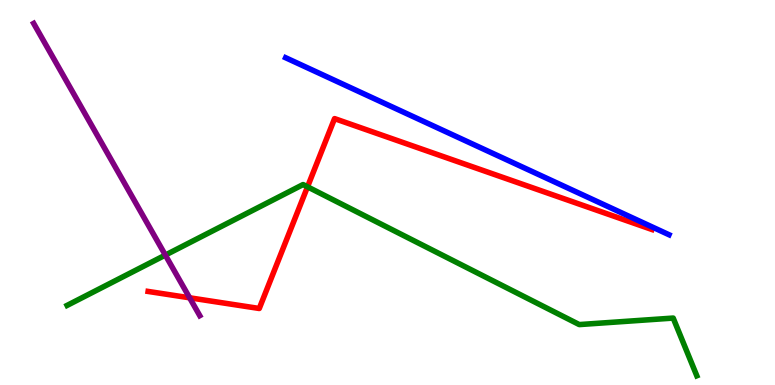[{'lines': ['blue', 'red'], 'intersections': []}, {'lines': ['green', 'red'], 'intersections': [{'x': 3.97, 'y': 5.15}]}, {'lines': ['purple', 'red'], 'intersections': [{'x': 2.45, 'y': 2.26}]}, {'lines': ['blue', 'green'], 'intersections': []}, {'lines': ['blue', 'purple'], 'intersections': []}, {'lines': ['green', 'purple'], 'intersections': [{'x': 2.13, 'y': 3.37}]}]